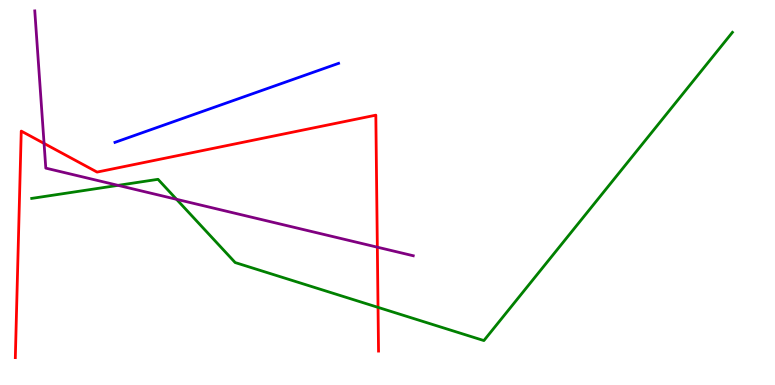[{'lines': ['blue', 'red'], 'intersections': []}, {'lines': ['green', 'red'], 'intersections': [{'x': 4.88, 'y': 2.02}]}, {'lines': ['purple', 'red'], 'intersections': [{'x': 0.569, 'y': 6.27}, {'x': 4.87, 'y': 3.58}]}, {'lines': ['blue', 'green'], 'intersections': []}, {'lines': ['blue', 'purple'], 'intersections': []}, {'lines': ['green', 'purple'], 'intersections': [{'x': 1.52, 'y': 5.19}, {'x': 2.28, 'y': 4.82}]}]